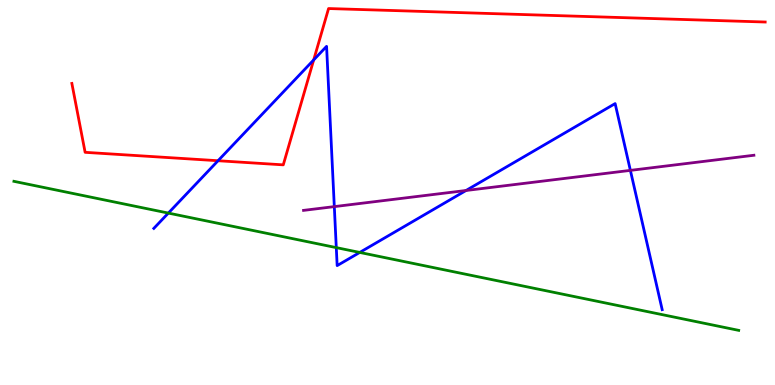[{'lines': ['blue', 'red'], 'intersections': [{'x': 2.81, 'y': 5.83}, {'x': 4.05, 'y': 8.44}]}, {'lines': ['green', 'red'], 'intersections': []}, {'lines': ['purple', 'red'], 'intersections': []}, {'lines': ['blue', 'green'], 'intersections': [{'x': 2.17, 'y': 4.47}, {'x': 4.34, 'y': 3.57}, {'x': 4.64, 'y': 3.44}]}, {'lines': ['blue', 'purple'], 'intersections': [{'x': 4.31, 'y': 4.63}, {'x': 6.01, 'y': 5.05}, {'x': 8.13, 'y': 5.57}]}, {'lines': ['green', 'purple'], 'intersections': []}]